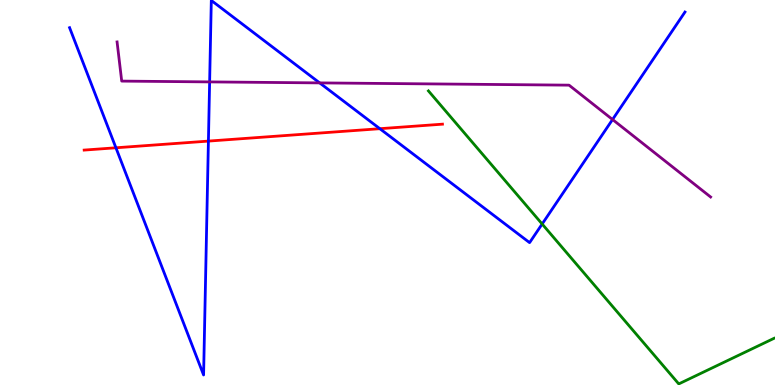[{'lines': ['blue', 'red'], 'intersections': [{'x': 1.5, 'y': 6.16}, {'x': 2.69, 'y': 6.34}, {'x': 4.9, 'y': 6.66}]}, {'lines': ['green', 'red'], 'intersections': []}, {'lines': ['purple', 'red'], 'intersections': []}, {'lines': ['blue', 'green'], 'intersections': [{'x': 7.0, 'y': 4.18}]}, {'lines': ['blue', 'purple'], 'intersections': [{'x': 2.7, 'y': 7.87}, {'x': 4.12, 'y': 7.85}, {'x': 7.9, 'y': 6.9}]}, {'lines': ['green', 'purple'], 'intersections': []}]